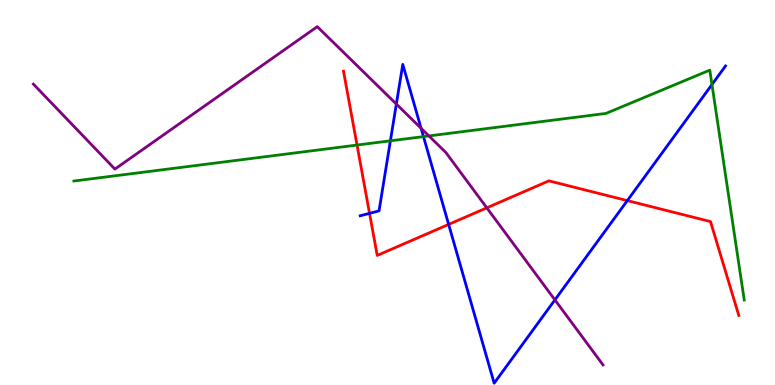[{'lines': ['blue', 'red'], 'intersections': [{'x': 4.77, 'y': 4.46}, {'x': 5.79, 'y': 4.17}, {'x': 8.09, 'y': 4.79}]}, {'lines': ['green', 'red'], 'intersections': [{'x': 4.61, 'y': 6.23}]}, {'lines': ['purple', 'red'], 'intersections': [{'x': 6.28, 'y': 4.6}]}, {'lines': ['blue', 'green'], 'intersections': [{'x': 5.04, 'y': 6.34}, {'x': 5.46, 'y': 6.45}, {'x': 9.19, 'y': 7.8}]}, {'lines': ['blue', 'purple'], 'intersections': [{'x': 5.11, 'y': 7.3}, {'x': 5.43, 'y': 6.67}, {'x': 7.16, 'y': 2.21}]}, {'lines': ['green', 'purple'], 'intersections': [{'x': 5.53, 'y': 6.47}]}]